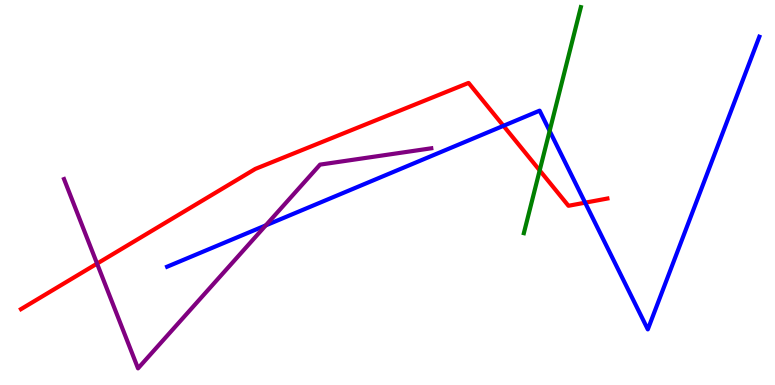[{'lines': ['blue', 'red'], 'intersections': [{'x': 6.5, 'y': 6.73}, {'x': 7.55, 'y': 4.74}]}, {'lines': ['green', 'red'], 'intersections': [{'x': 6.96, 'y': 5.57}]}, {'lines': ['purple', 'red'], 'intersections': [{'x': 1.25, 'y': 3.15}]}, {'lines': ['blue', 'green'], 'intersections': [{'x': 7.09, 'y': 6.6}]}, {'lines': ['blue', 'purple'], 'intersections': [{'x': 3.43, 'y': 4.15}]}, {'lines': ['green', 'purple'], 'intersections': []}]